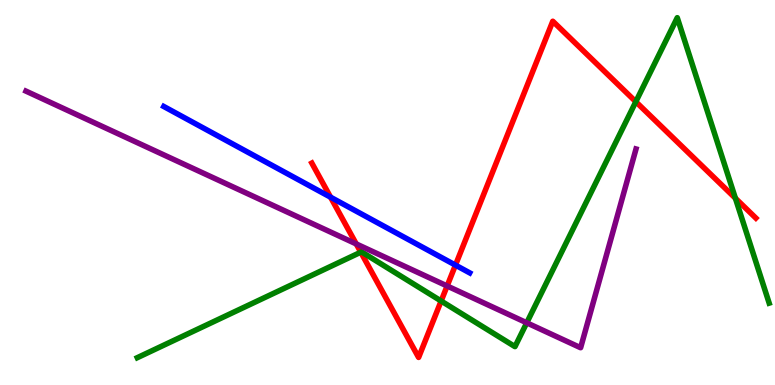[{'lines': ['blue', 'red'], 'intersections': [{'x': 4.27, 'y': 4.88}, {'x': 5.88, 'y': 3.11}]}, {'lines': ['green', 'red'], 'intersections': [{'x': 4.66, 'y': 3.45}, {'x': 5.69, 'y': 2.18}, {'x': 8.2, 'y': 7.36}, {'x': 9.49, 'y': 4.85}]}, {'lines': ['purple', 'red'], 'intersections': [{'x': 4.6, 'y': 3.66}, {'x': 5.77, 'y': 2.57}]}, {'lines': ['blue', 'green'], 'intersections': []}, {'lines': ['blue', 'purple'], 'intersections': []}, {'lines': ['green', 'purple'], 'intersections': [{'x': 6.8, 'y': 1.62}]}]